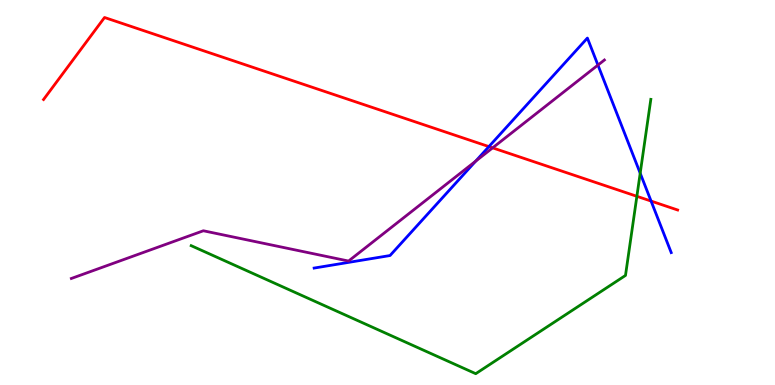[{'lines': ['blue', 'red'], 'intersections': [{'x': 6.31, 'y': 6.19}, {'x': 8.4, 'y': 4.78}]}, {'lines': ['green', 'red'], 'intersections': [{'x': 8.22, 'y': 4.9}]}, {'lines': ['purple', 'red'], 'intersections': [{'x': 6.36, 'y': 6.16}]}, {'lines': ['blue', 'green'], 'intersections': [{'x': 8.26, 'y': 5.5}]}, {'lines': ['blue', 'purple'], 'intersections': [{'x': 6.14, 'y': 5.81}, {'x': 7.72, 'y': 8.31}]}, {'lines': ['green', 'purple'], 'intersections': []}]